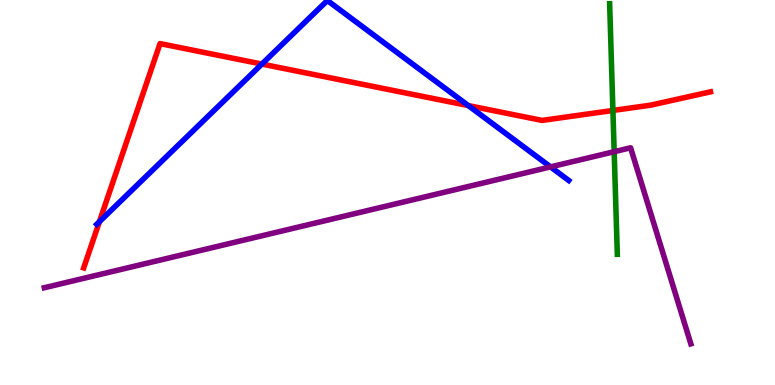[{'lines': ['blue', 'red'], 'intersections': [{'x': 1.28, 'y': 4.24}, {'x': 3.38, 'y': 8.34}, {'x': 6.04, 'y': 7.26}]}, {'lines': ['green', 'red'], 'intersections': [{'x': 7.91, 'y': 7.13}]}, {'lines': ['purple', 'red'], 'intersections': []}, {'lines': ['blue', 'green'], 'intersections': []}, {'lines': ['blue', 'purple'], 'intersections': [{'x': 7.1, 'y': 5.67}]}, {'lines': ['green', 'purple'], 'intersections': [{'x': 7.92, 'y': 6.06}]}]